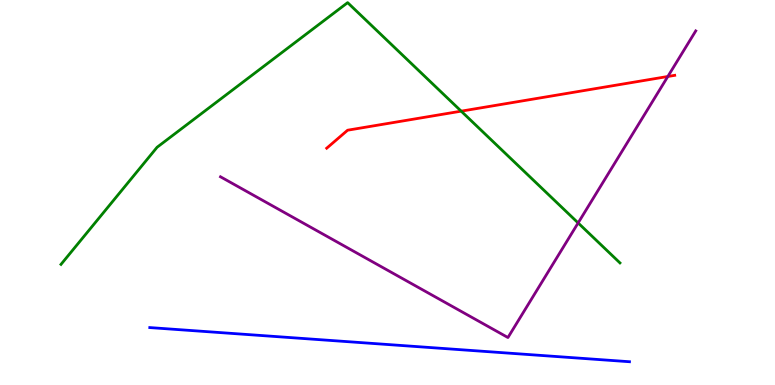[{'lines': ['blue', 'red'], 'intersections': []}, {'lines': ['green', 'red'], 'intersections': [{'x': 5.95, 'y': 7.11}]}, {'lines': ['purple', 'red'], 'intersections': [{'x': 8.62, 'y': 8.01}]}, {'lines': ['blue', 'green'], 'intersections': []}, {'lines': ['blue', 'purple'], 'intersections': []}, {'lines': ['green', 'purple'], 'intersections': [{'x': 7.46, 'y': 4.21}]}]